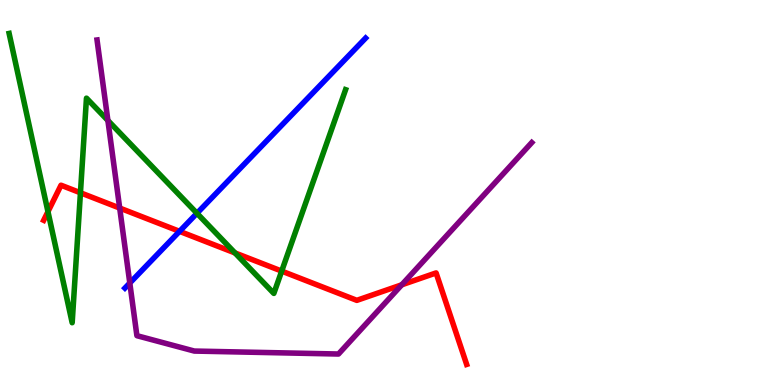[{'lines': ['blue', 'red'], 'intersections': [{'x': 2.32, 'y': 3.99}]}, {'lines': ['green', 'red'], 'intersections': [{'x': 0.619, 'y': 4.5}, {'x': 1.04, 'y': 4.99}, {'x': 3.03, 'y': 3.43}, {'x': 3.63, 'y': 2.96}]}, {'lines': ['purple', 'red'], 'intersections': [{'x': 1.54, 'y': 4.6}, {'x': 5.18, 'y': 2.6}]}, {'lines': ['blue', 'green'], 'intersections': [{'x': 2.54, 'y': 4.46}]}, {'lines': ['blue', 'purple'], 'intersections': [{'x': 1.67, 'y': 2.65}]}, {'lines': ['green', 'purple'], 'intersections': [{'x': 1.39, 'y': 6.87}]}]